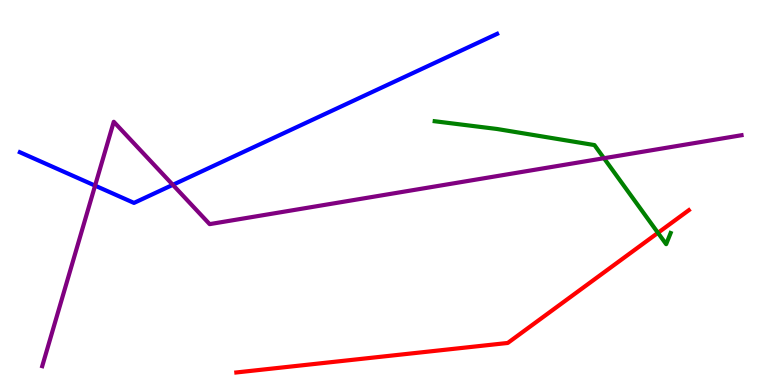[{'lines': ['blue', 'red'], 'intersections': []}, {'lines': ['green', 'red'], 'intersections': [{'x': 8.49, 'y': 3.95}]}, {'lines': ['purple', 'red'], 'intersections': []}, {'lines': ['blue', 'green'], 'intersections': []}, {'lines': ['blue', 'purple'], 'intersections': [{'x': 1.23, 'y': 5.18}, {'x': 2.23, 'y': 5.2}]}, {'lines': ['green', 'purple'], 'intersections': [{'x': 7.79, 'y': 5.89}]}]